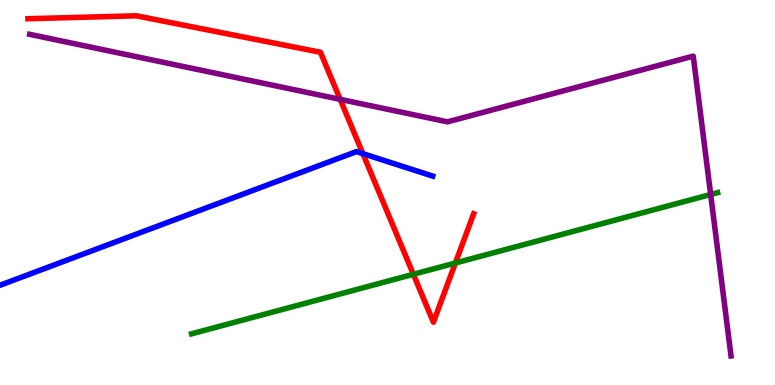[{'lines': ['blue', 'red'], 'intersections': [{'x': 4.68, 'y': 6.01}]}, {'lines': ['green', 'red'], 'intersections': [{'x': 5.33, 'y': 2.88}, {'x': 5.88, 'y': 3.17}]}, {'lines': ['purple', 'red'], 'intersections': [{'x': 4.39, 'y': 7.42}]}, {'lines': ['blue', 'green'], 'intersections': []}, {'lines': ['blue', 'purple'], 'intersections': []}, {'lines': ['green', 'purple'], 'intersections': [{'x': 9.17, 'y': 4.95}]}]